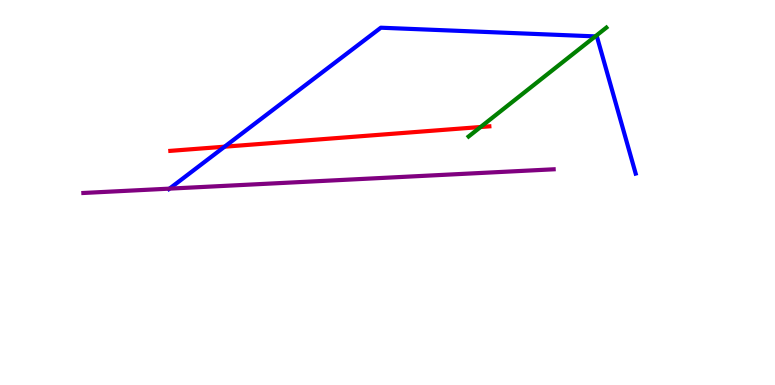[{'lines': ['blue', 'red'], 'intersections': [{'x': 2.9, 'y': 6.19}]}, {'lines': ['green', 'red'], 'intersections': [{'x': 6.2, 'y': 6.7}]}, {'lines': ['purple', 'red'], 'intersections': []}, {'lines': ['blue', 'green'], 'intersections': [{'x': 7.68, 'y': 9.05}]}, {'lines': ['blue', 'purple'], 'intersections': [{'x': 2.19, 'y': 5.1}]}, {'lines': ['green', 'purple'], 'intersections': []}]